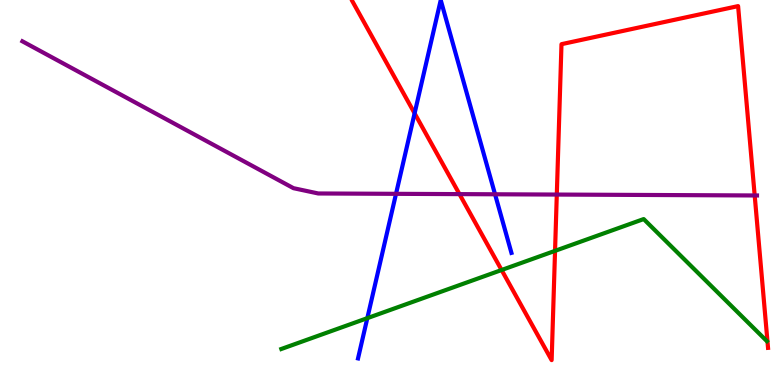[{'lines': ['blue', 'red'], 'intersections': [{'x': 5.35, 'y': 7.06}]}, {'lines': ['green', 'red'], 'intersections': [{'x': 6.47, 'y': 2.99}, {'x': 7.16, 'y': 3.48}]}, {'lines': ['purple', 'red'], 'intersections': [{'x': 5.93, 'y': 4.96}, {'x': 7.18, 'y': 4.95}, {'x': 9.74, 'y': 4.92}]}, {'lines': ['blue', 'green'], 'intersections': [{'x': 4.74, 'y': 1.74}]}, {'lines': ['blue', 'purple'], 'intersections': [{'x': 5.11, 'y': 4.97}, {'x': 6.39, 'y': 4.95}]}, {'lines': ['green', 'purple'], 'intersections': []}]